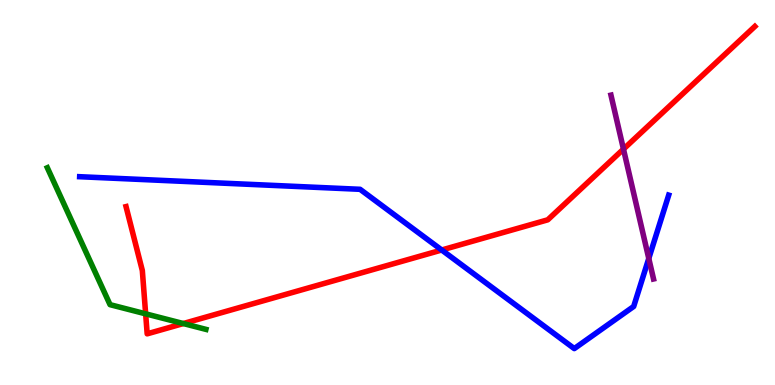[{'lines': ['blue', 'red'], 'intersections': [{'x': 5.7, 'y': 3.51}]}, {'lines': ['green', 'red'], 'intersections': [{'x': 1.88, 'y': 1.85}, {'x': 2.37, 'y': 1.6}]}, {'lines': ['purple', 'red'], 'intersections': [{'x': 8.04, 'y': 6.13}]}, {'lines': ['blue', 'green'], 'intersections': []}, {'lines': ['blue', 'purple'], 'intersections': [{'x': 8.37, 'y': 3.29}]}, {'lines': ['green', 'purple'], 'intersections': []}]